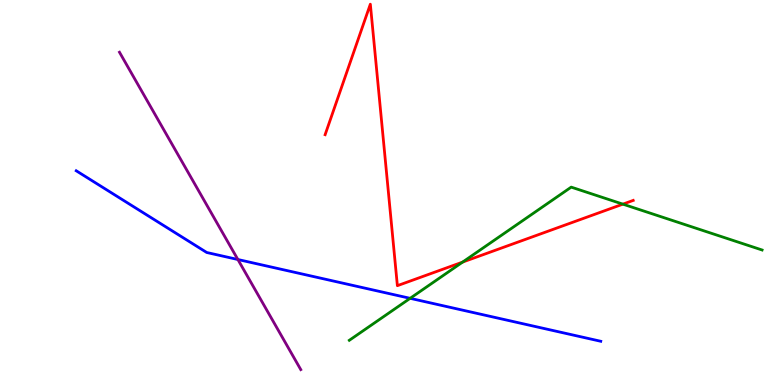[{'lines': ['blue', 'red'], 'intersections': []}, {'lines': ['green', 'red'], 'intersections': [{'x': 5.97, 'y': 3.19}, {'x': 8.04, 'y': 4.7}]}, {'lines': ['purple', 'red'], 'intersections': []}, {'lines': ['blue', 'green'], 'intersections': [{'x': 5.29, 'y': 2.25}]}, {'lines': ['blue', 'purple'], 'intersections': [{'x': 3.07, 'y': 3.26}]}, {'lines': ['green', 'purple'], 'intersections': []}]